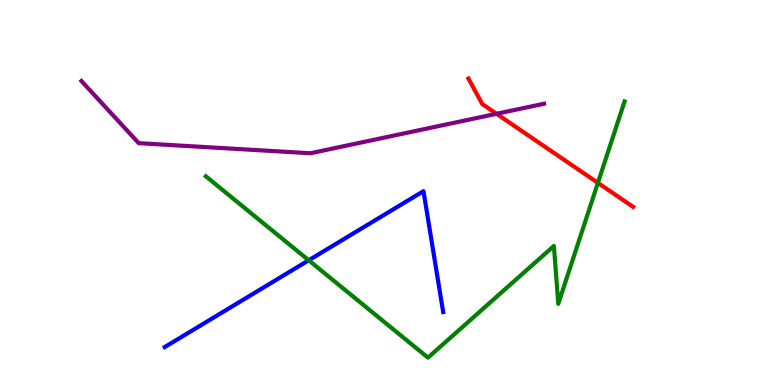[{'lines': ['blue', 'red'], 'intersections': []}, {'lines': ['green', 'red'], 'intersections': [{'x': 7.71, 'y': 5.25}]}, {'lines': ['purple', 'red'], 'intersections': [{'x': 6.41, 'y': 7.04}]}, {'lines': ['blue', 'green'], 'intersections': [{'x': 3.98, 'y': 3.24}]}, {'lines': ['blue', 'purple'], 'intersections': []}, {'lines': ['green', 'purple'], 'intersections': []}]